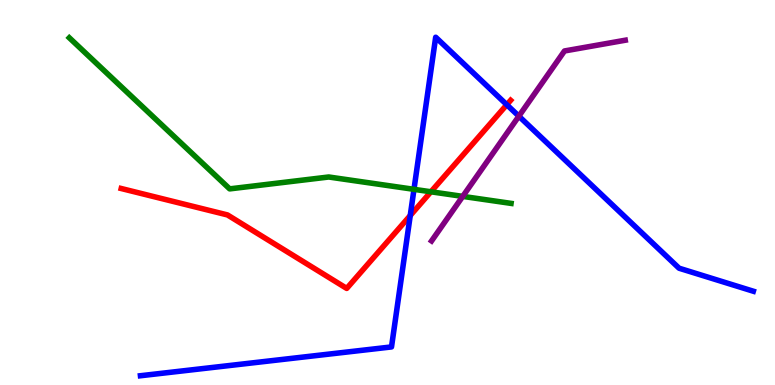[{'lines': ['blue', 'red'], 'intersections': [{'x': 5.29, 'y': 4.4}, {'x': 6.54, 'y': 7.28}]}, {'lines': ['green', 'red'], 'intersections': [{'x': 5.56, 'y': 5.02}]}, {'lines': ['purple', 'red'], 'intersections': []}, {'lines': ['blue', 'green'], 'intersections': [{'x': 5.34, 'y': 5.08}]}, {'lines': ['blue', 'purple'], 'intersections': [{'x': 6.7, 'y': 6.98}]}, {'lines': ['green', 'purple'], 'intersections': [{'x': 5.97, 'y': 4.9}]}]